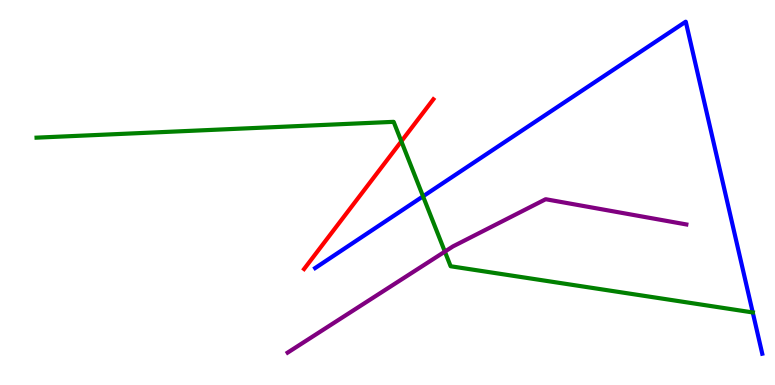[{'lines': ['blue', 'red'], 'intersections': []}, {'lines': ['green', 'red'], 'intersections': [{'x': 5.18, 'y': 6.33}]}, {'lines': ['purple', 'red'], 'intersections': []}, {'lines': ['blue', 'green'], 'intersections': [{'x': 5.46, 'y': 4.9}, {'x': 9.71, 'y': 1.88}]}, {'lines': ['blue', 'purple'], 'intersections': []}, {'lines': ['green', 'purple'], 'intersections': [{'x': 5.74, 'y': 3.46}]}]